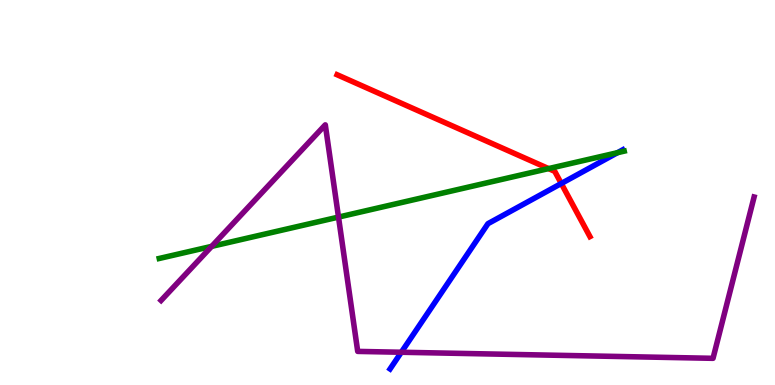[{'lines': ['blue', 'red'], 'intersections': [{'x': 7.24, 'y': 5.23}]}, {'lines': ['green', 'red'], 'intersections': [{'x': 7.08, 'y': 5.62}]}, {'lines': ['purple', 'red'], 'intersections': []}, {'lines': ['blue', 'green'], 'intersections': [{'x': 7.97, 'y': 6.03}]}, {'lines': ['blue', 'purple'], 'intersections': [{'x': 5.18, 'y': 0.851}]}, {'lines': ['green', 'purple'], 'intersections': [{'x': 2.73, 'y': 3.6}, {'x': 4.37, 'y': 4.36}]}]